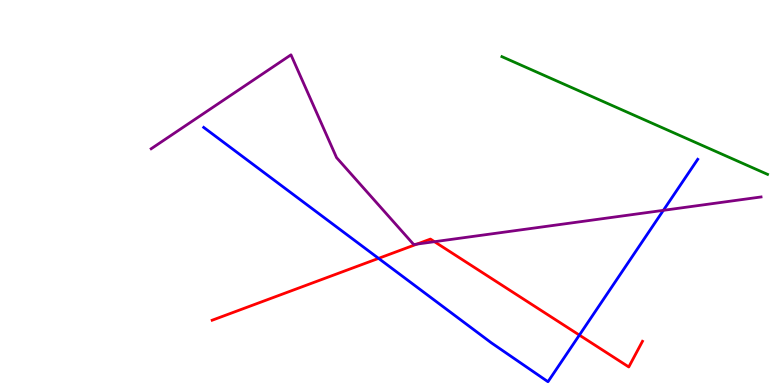[{'lines': ['blue', 'red'], 'intersections': [{'x': 4.88, 'y': 3.29}, {'x': 7.48, 'y': 1.3}]}, {'lines': ['green', 'red'], 'intersections': []}, {'lines': ['purple', 'red'], 'intersections': [{'x': 5.38, 'y': 3.66}, {'x': 5.61, 'y': 3.72}]}, {'lines': ['blue', 'green'], 'intersections': []}, {'lines': ['blue', 'purple'], 'intersections': [{'x': 8.56, 'y': 4.54}]}, {'lines': ['green', 'purple'], 'intersections': []}]